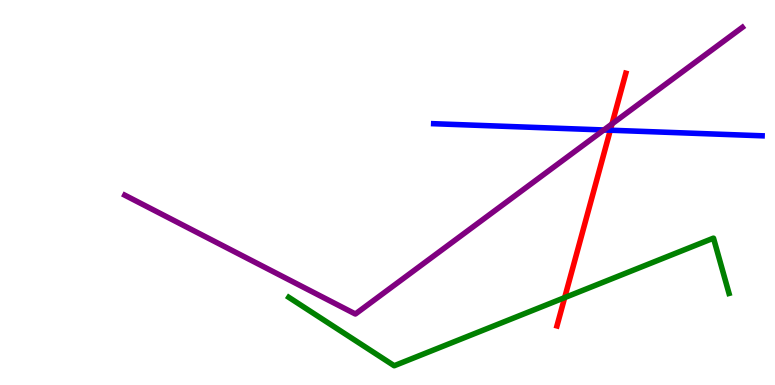[{'lines': ['blue', 'red'], 'intersections': [{'x': 7.87, 'y': 6.62}]}, {'lines': ['green', 'red'], 'intersections': [{'x': 7.29, 'y': 2.27}]}, {'lines': ['purple', 'red'], 'intersections': [{'x': 7.9, 'y': 6.78}]}, {'lines': ['blue', 'green'], 'intersections': []}, {'lines': ['blue', 'purple'], 'intersections': [{'x': 7.79, 'y': 6.62}]}, {'lines': ['green', 'purple'], 'intersections': []}]